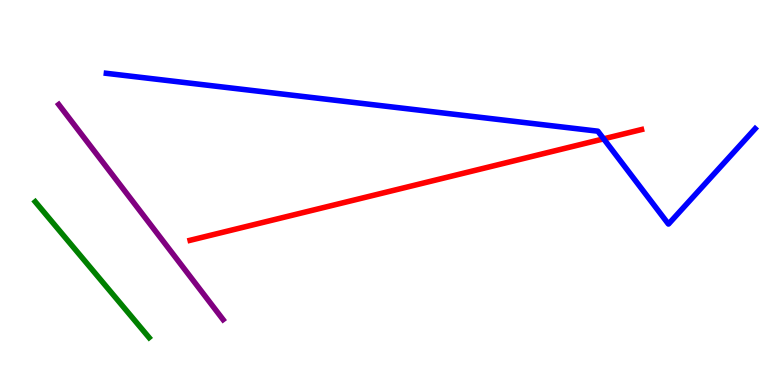[{'lines': ['blue', 'red'], 'intersections': [{'x': 7.79, 'y': 6.39}]}, {'lines': ['green', 'red'], 'intersections': []}, {'lines': ['purple', 'red'], 'intersections': []}, {'lines': ['blue', 'green'], 'intersections': []}, {'lines': ['blue', 'purple'], 'intersections': []}, {'lines': ['green', 'purple'], 'intersections': []}]